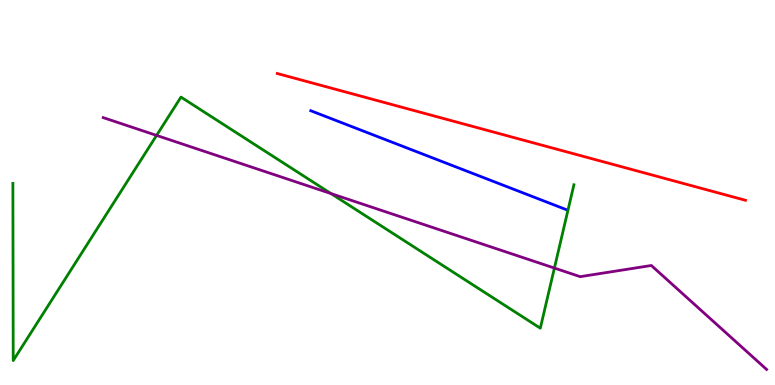[{'lines': ['blue', 'red'], 'intersections': []}, {'lines': ['green', 'red'], 'intersections': []}, {'lines': ['purple', 'red'], 'intersections': []}, {'lines': ['blue', 'green'], 'intersections': []}, {'lines': ['blue', 'purple'], 'intersections': []}, {'lines': ['green', 'purple'], 'intersections': [{'x': 2.02, 'y': 6.48}, {'x': 4.27, 'y': 4.97}, {'x': 7.15, 'y': 3.04}]}]